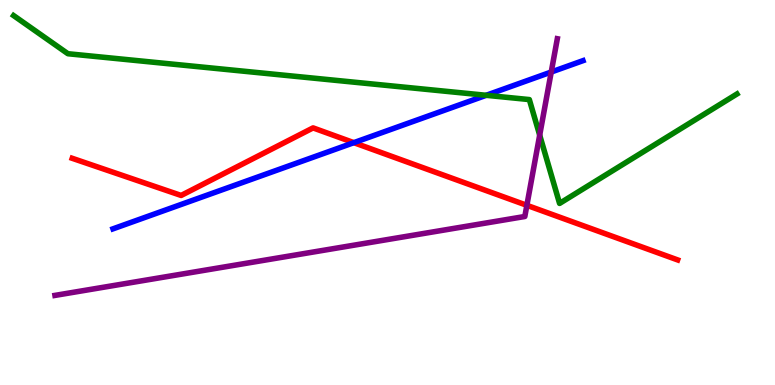[{'lines': ['blue', 'red'], 'intersections': [{'x': 4.57, 'y': 6.29}]}, {'lines': ['green', 'red'], 'intersections': []}, {'lines': ['purple', 'red'], 'intersections': [{'x': 6.8, 'y': 4.67}]}, {'lines': ['blue', 'green'], 'intersections': [{'x': 6.27, 'y': 7.52}]}, {'lines': ['blue', 'purple'], 'intersections': [{'x': 7.11, 'y': 8.13}]}, {'lines': ['green', 'purple'], 'intersections': [{'x': 6.96, 'y': 6.49}]}]